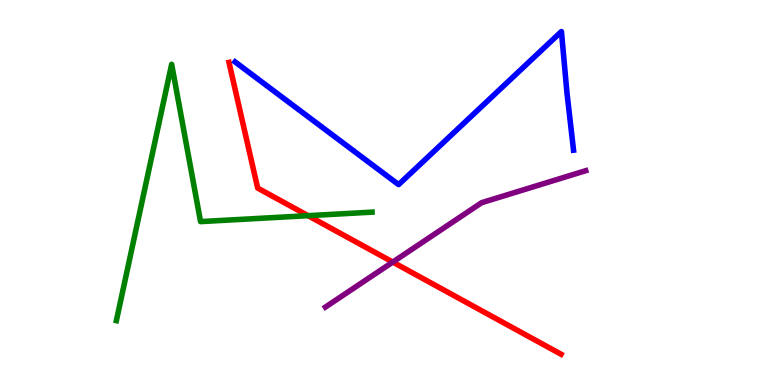[{'lines': ['blue', 'red'], 'intersections': []}, {'lines': ['green', 'red'], 'intersections': [{'x': 3.97, 'y': 4.4}]}, {'lines': ['purple', 'red'], 'intersections': [{'x': 5.07, 'y': 3.19}]}, {'lines': ['blue', 'green'], 'intersections': []}, {'lines': ['blue', 'purple'], 'intersections': []}, {'lines': ['green', 'purple'], 'intersections': []}]